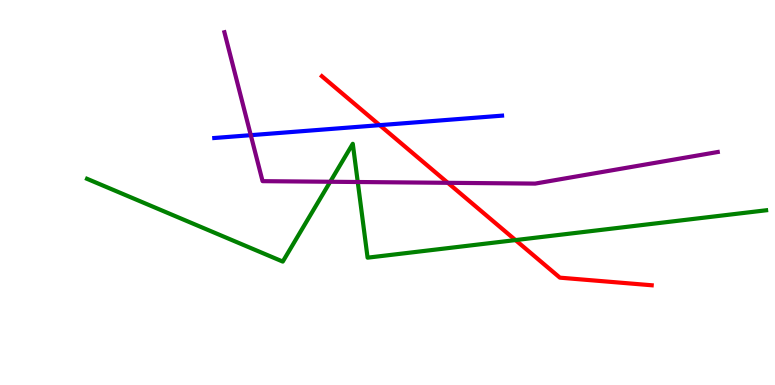[{'lines': ['blue', 'red'], 'intersections': [{'x': 4.9, 'y': 6.75}]}, {'lines': ['green', 'red'], 'intersections': [{'x': 6.65, 'y': 3.76}]}, {'lines': ['purple', 'red'], 'intersections': [{'x': 5.78, 'y': 5.25}]}, {'lines': ['blue', 'green'], 'intersections': []}, {'lines': ['blue', 'purple'], 'intersections': [{'x': 3.24, 'y': 6.49}]}, {'lines': ['green', 'purple'], 'intersections': [{'x': 4.26, 'y': 5.28}, {'x': 4.62, 'y': 5.27}]}]